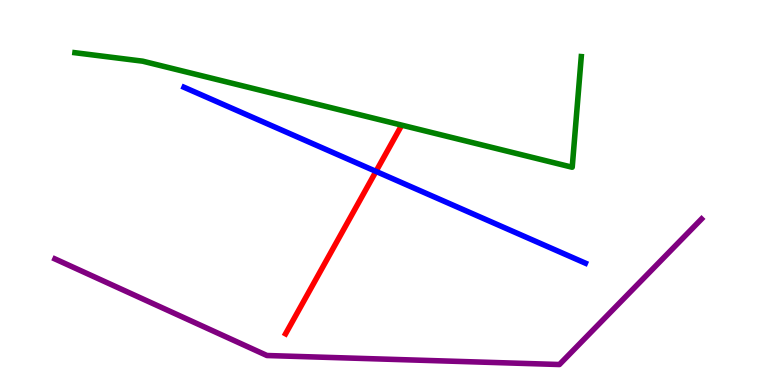[{'lines': ['blue', 'red'], 'intersections': [{'x': 4.85, 'y': 5.55}]}, {'lines': ['green', 'red'], 'intersections': []}, {'lines': ['purple', 'red'], 'intersections': []}, {'lines': ['blue', 'green'], 'intersections': []}, {'lines': ['blue', 'purple'], 'intersections': []}, {'lines': ['green', 'purple'], 'intersections': []}]